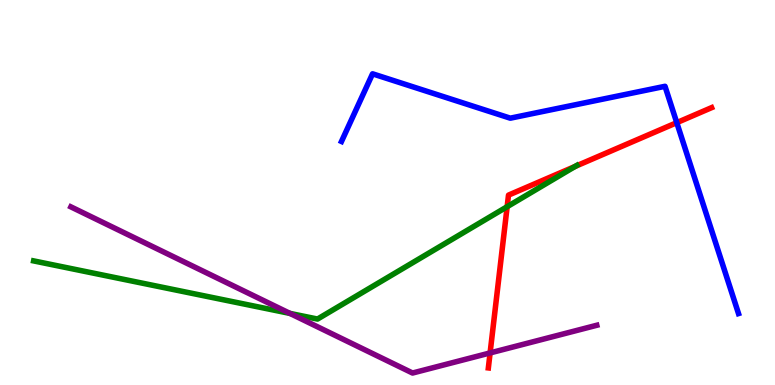[{'lines': ['blue', 'red'], 'intersections': [{'x': 8.73, 'y': 6.81}]}, {'lines': ['green', 'red'], 'intersections': [{'x': 6.54, 'y': 4.63}, {'x': 7.42, 'y': 5.68}]}, {'lines': ['purple', 'red'], 'intersections': [{'x': 6.32, 'y': 0.833}]}, {'lines': ['blue', 'green'], 'intersections': []}, {'lines': ['blue', 'purple'], 'intersections': []}, {'lines': ['green', 'purple'], 'intersections': [{'x': 3.74, 'y': 1.86}]}]